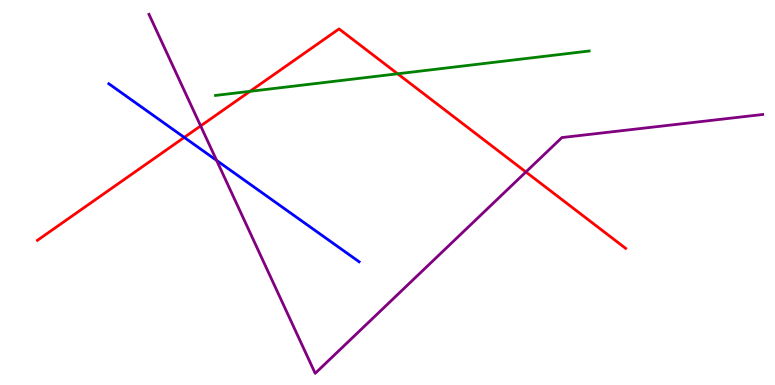[{'lines': ['blue', 'red'], 'intersections': [{'x': 2.38, 'y': 6.43}]}, {'lines': ['green', 'red'], 'intersections': [{'x': 3.23, 'y': 7.63}, {'x': 5.13, 'y': 8.08}]}, {'lines': ['purple', 'red'], 'intersections': [{'x': 2.59, 'y': 6.73}, {'x': 6.79, 'y': 5.53}]}, {'lines': ['blue', 'green'], 'intersections': []}, {'lines': ['blue', 'purple'], 'intersections': [{'x': 2.8, 'y': 5.83}]}, {'lines': ['green', 'purple'], 'intersections': []}]